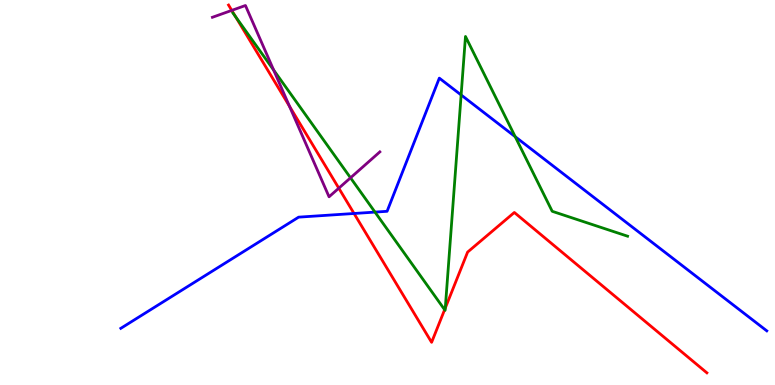[{'lines': ['blue', 'red'], 'intersections': [{'x': 4.57, 'y': 4.45}]}, {'lines': ['green', 'red'], 'intersections': [{'x': 3.04, 'y': 9.57}, {'x': 5.74, 'y': 1.96}, {'x': 5.75, 'y': 2.0}]}, {'lines': ['purple', 'red'], 'intersections': [{'x': 2.99, 'y': 9.73}, {'x': 3.74, 'y': 7.24}, {'x': 4.37, 'y': 5.11}]}, {'lines': ['blue', 'green'], 'intersections': [{'x': 4.84, 'y': 4.49}, {'x': 5.95, 'y': 7.53}, {'x': 6.65, 'y': 6.45}]}, {'lines': ['blue', 'purple'], 'intersections': []}, {'lines': ['green', 'purple'], 'intersections': [{'x': 3.53, 'y': 8.18}, {'x': 4.52, 'y': 5.38}]}]